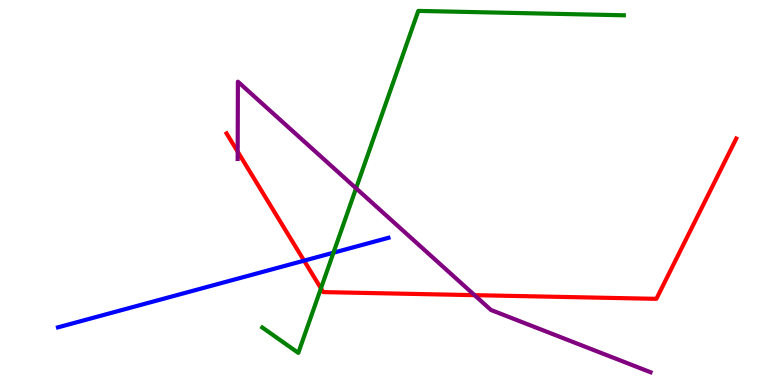[{'lines': ['blue', 'red'], 'intersections': [{'x': 3.92, 'y': 3.23}]}, {'lines': ['green', 'red'], 'intersections': [{'x': 4.14, 'y': 2.51}]}, {'lines': ['purple', 'red'], 'intersections': [{'x': 3.07, 'y': 6.06}, {'x': 6.12, 'y': 2.33}]}, {'lines': ['blue', 'green'], 'intersections': [{'x': 4.3, 'y': 3.44}]}, {'lines': ['blue', 'purple'], 'intersections': []}, {'lines': ['green', 'purple'], 'intersections': [{'x': 4.59, 'y': 5.11}]}]